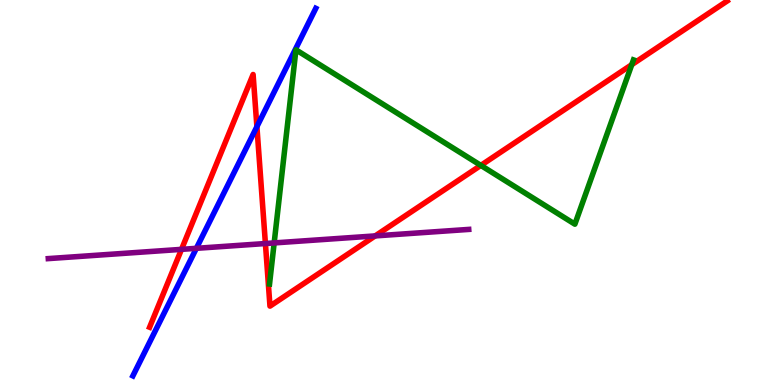[{'lines': ['blue', 'red'], 'intersections': [{'x': 3.31, 'y': 6.71}]}, {'lines': ['green', 'red'], 'intersections': [{'x': 6.2, 'y': 5.7}, {'x': 8.15, 'y': 8.32}]}, {'lines': ['purple', 'red'], 'intersections': [{'x': 2.34, 'y': 3.52}, {'x': 3.42, 'y': 3.67}, {'x': 4.84, 'y': 3.87}]}, {'lines': ['blue', 'green'], 'intersections': []}, {'lines': ['blue', 'purple'], 'intersections': [{'x': 2.53, 'y': 3.55}]}, {'lines': ['green', 'purple'], 'intersections': [{'x': 3.54, 'y': 3.69}]}]